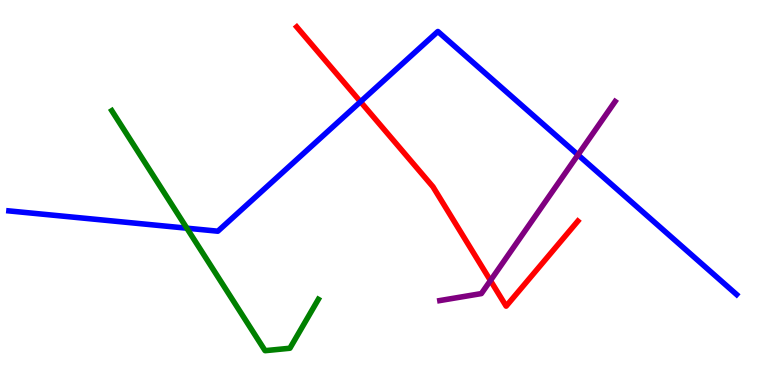[{'lines': ['blue', 'red'], 'intersections': [{'x': 4.65, 'y': 7.36}]}, {'lines': ['green', 'red'], 'intersections': []}, {'lines': ['purple', 'red'], 'intersections': [{'x': 6.33, 'y': 2.71}]}, {'lines': ['blue', 'green'], 'intersections': [{'x': 2.41, 'y': 4.07}]}, {'lines': ['blue', 'purple'], 'intersections': [{'x': 7.46, 'y': 5.98}]}, {'lines': ['green', 'purple'], 'intersections': []}]